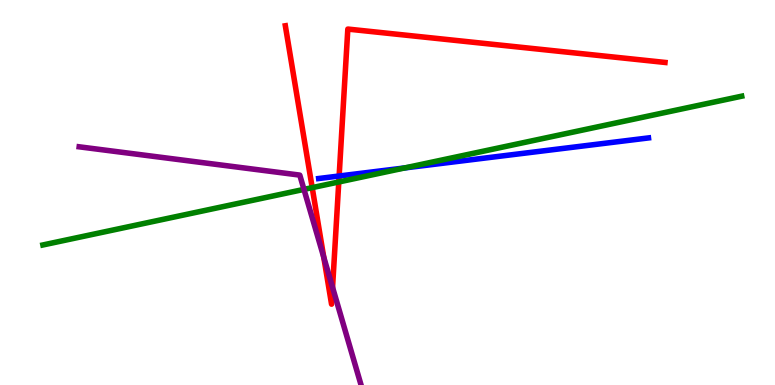[{'lines': ['blue', 'red'], 'intersections': [{'x': 4.38, 'y': 5.43}]}, {'lines': ['green', 'red'], 'intersections': [{'x': 4.03, 'y': 5.13}, {'x': 4.37, 'y': 5.27}]}, {'lines': ['purple', 'red'], 'intersections': [{'x': 4.18, 'y': 3.32}, {'x': 4.29, 'y': 2.54}]}, {'lines': ['blue', 'green'], 'intersections': [{'x': 5.22, 'y': 5.64}]}, {'lines': ['blue', 'purple'], 'intersections': []}, {'lines': ['green', 'purple'], 'intersections': [{'x': 3.92, 'y': 5.08}]}]